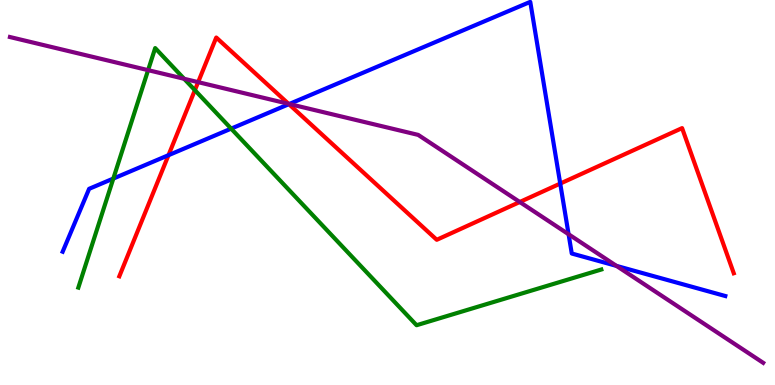[{'lines': ['blue', 'red'], 'intersections': [{'x': 2.17, 'y': 5.97}, {'x': 3.73, 'y': 7.29}, {'x': 7.23, 'y': 5.23}]}, {'lines': ['green', 'red'], 'intersections': [{'x': 2.51, 'y': 7.66}]}, {'lines': ['purple', 'red'], 'intersections': [{'x': 2.56, 'y': 7.87}, {'x': 3.72, 'y': 7.3}, {'x': 6.71, 'y': 4.75}]}, {'lines': ['blue', 'green'], 'intersections': [{'x': 1.46, 'y': 5.36}, {'x': 2.98, 'y': 6.66}]}, {'lines': ['blue', 'purple'], 'intersections': [{'x': 3.73, 'y': 7.3}, {'x': 7.34, 'y': 3.92}, {'x': 7.95, 'y': 3.09}]}, {'lines': ['green', 'purple'], 'intersections': [{'x': 1.91, 'y': 8.18}, {'x': 2.38, 'y': 7.95}]}]